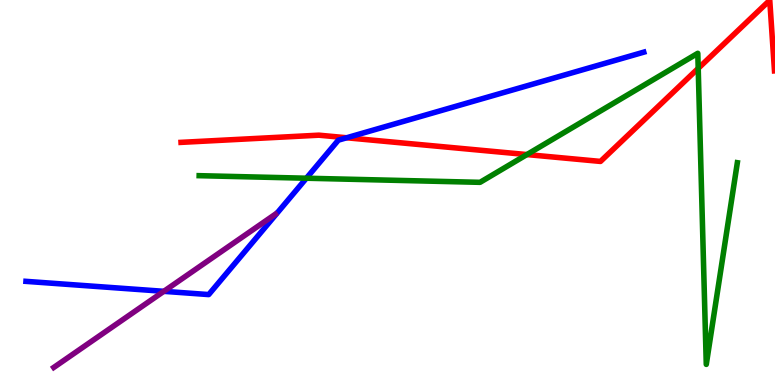[{'lines': ['blue', 'red'], 'intersections': [{'x': 4.47, 'y': 6.42}]}, {'lines': ['green', 'red'], 'intersections': [{'x': 6.8, 'y': 5.99}, {'x': 9.01, 'y': 8.22}]}, {'lines': ['purple', 'red'], 'intersections': []}, {'lines': ['blue', 'green'], 'intersections': [{'x': 3.95, 'y': 5.37}]}, {'lines': ['blue', 'purple'], 'intersections': [{'x': 2.11, 'y': 2.43}]}, {'lines': ['green', 'purple'], 'intersections': []}]